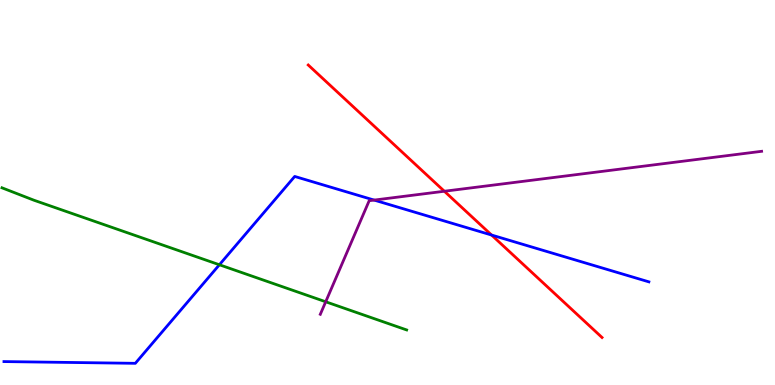[{'lines': ['blue', 'red'], 'intersections': [{'x': 6.34, 'y': 3.9}]}, {'lines': ['green', 'red'], 'intersections': []}, {'lines': ['purple', 'red'], 'intersections': [{'x': 5.73, 'y': 5.03}]}, {'lines': ['blue', 'green'], 'intersections': [{'x': 2.83, 'y': 3.12}]}, {'lines': ['blue', 'purple'], 'intersections': [{'x': 4.83, 'y': 4.8}]}, {'lines': ['green', 'purple'], 'intersections': [{'x': 4.2, 'y': 2.16}]}]